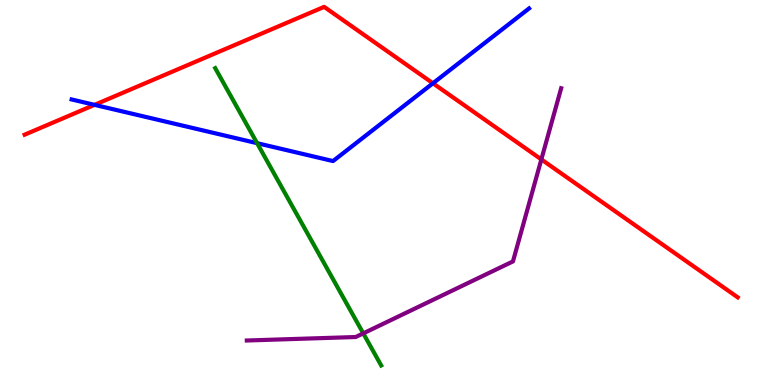[{'lines': ['blue', 'red'], 'intersections': [{'x': 1.22, 'y': 7.28}, {'x': 5.59, 'y': 7.84}]}, {'lines': ['green', 'red'], 'intersections': []}, {'lines': ['purple', 'red'], 'intersections': [{'x': 6.99, 'y': 5.86}]}, {'lines': ['blue', 'green'], 'intersections': [{'x': 3.32, 'y': 6.28}]}, {'lines': ['blue', 'purple'], 'intersections': []}, {'lines': ['green', 'purple'], 'intersections': [{'x': 4.69, 'y': 1.34}]}]